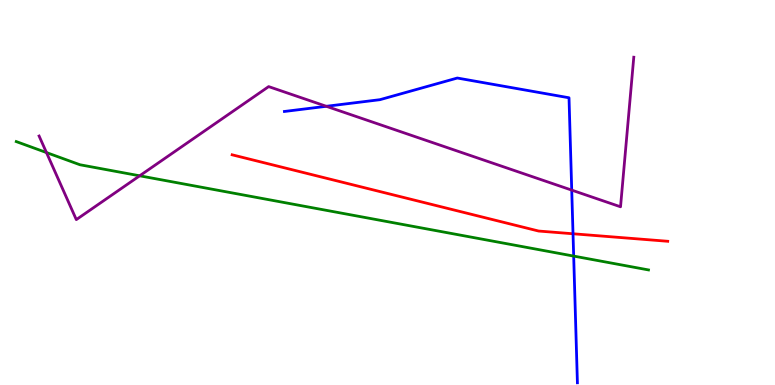[{'lines': ['blue', 'red'], 'intersections': [{'x': 7.39, 'y': 3.93}]}, {'lines': ['green', 'red'], 'intersections': []}, {'lines': ['purple', 'red'], 'intersections': []}, {'lines': ['blue', 'green'], 'intersections': [{'x': 7.4, 'y': 3.35}]}, {'lines': ['blue', 'purple'], 'intersections': [{'x': 4.21, 'y': 7.24}, {'x': 7.38, 'y': 5.06}]}, {'lines': ['green', 'purple'], 'intersections': [{'x': 0.6, 'y': 6.04}, {'x': 1.8, 'y': 5.43}]}]